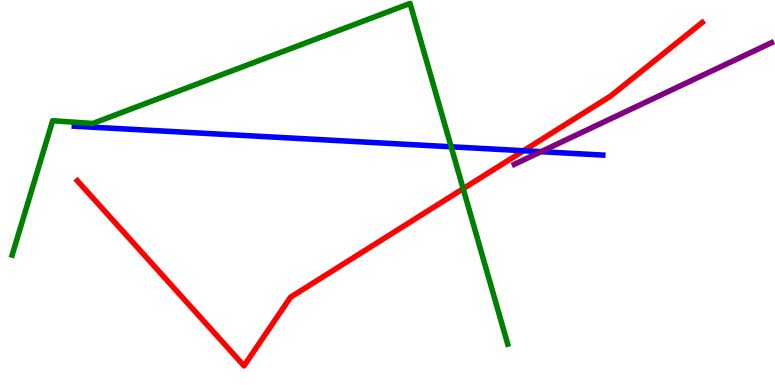[{'lines': ['blue', 'red'], 'intersections': [{'x': 6.76, 'y': 6.08}]}, {'lines': ['green', 'red'], 'intersections': [{'x': 5.98, 'y': 5.1}]}, {'lines': ['purple', 'red'], 'intersections': []}, {'lines': ['blue', 'green'], 'intersections': [{'x': 5.82, 'y': 6.19}]}, {'lines': ['blue', 'purple'], 'intersections': [{'x': 6.98, 'y': 6.06}]}, {'lines': ['green', 'purple'], 'intersections': []}]